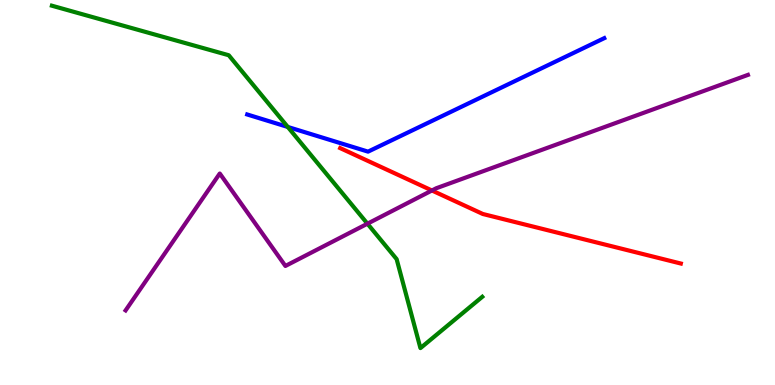[{'lines': ['blue', 'red'], 'intersections': []}, {'lines': ['green', 'red'], 'intersections': []}, {'lines': ['purple', 'red'], 'intersections': [{'x': 5.57, 'y': 5.05}]}, {'lines': ['blue', 'green'], 'intersections': [{'x': 3.71, 'y': 6.7}]}, {'lines': ['blue', 'purple'], 'intersections': []}, {'lines': ['green', 'purple'], 'intersections': [{'x': 4.74, 'y': 4.19}]}]